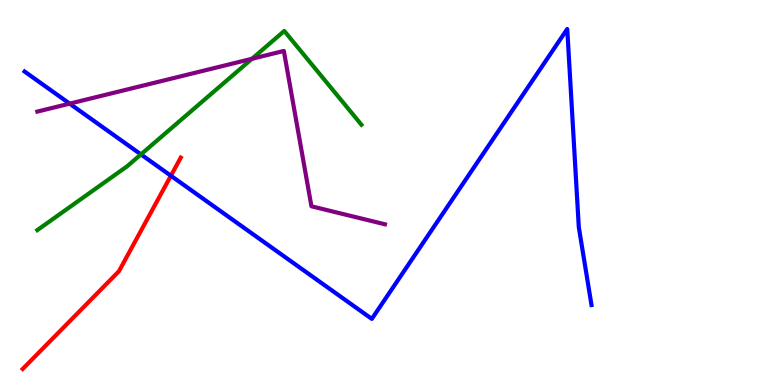[{'lines': ['blue', 'red'], 'intersections': [{'x': 2.21, 'y': 5.44}]}, {'lines': ['green', 'red'], 'intersections': []}, {'lines': ['purple', 'red'], 'intersections': []}, {'lines': ['blue', 'green'], 'intersections': [{'x': 1.82, 'y': 5.99}]}, {'lines': ['blue', 'purple'], 'intersections': [{'x': 0.899, 'y': 7.31}]}, {'lines': ['green', 'purple'], 'intersections': [{'x': 3.25, 'y': 8.47}]}]